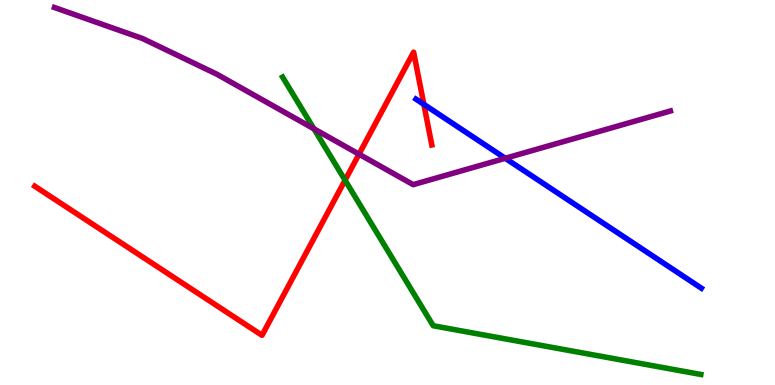[{'lines': ['blue', 'red'], 'intersections': [{'x': 5.47, 'y': 7.29}]}, {'lines': ['green', 'red'], 'intersections': [{'x': 4.45, 'y': 5.32}]}, {'lines': ['purple', 'red'], 'intersections': [{'x': 4.63, 'y': 6.0}]}, {'lines': ['blue', 'green'], 'intersections': []}, {'lines': ['blue', 'purple'], 'intersections': [{'x': 6.52, 'y': 5.89}]}, {'lines': ['green', 'purple'], 'intersections': [{'x': 4.05, 'y': 6.65}]}]